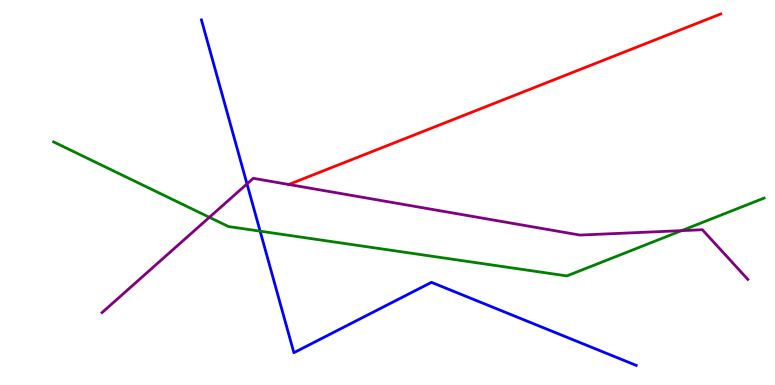[{'lines': ['blue', 'red'], 'intersections': []}, {'lines': ['green', 'red'], 'intersections': []}, {'lines': ['purple', 'red'], 'intersections': [{'x': 3.73, 'y': 5.21}]}, {'lines': ['blue', 'green'], 'intersections': [{'x': 3.36, 'y': 4.0}]}, {'lines': ['blue', 'purple'], 'intersections': [{'x': 3.19, 'y': 5.22}]}, {'lines': ['green', 'purple'], 'intersections': [{'x': 2.7, 'y': 4.36}, {'x': 8.79, 'y': 4.01}]}]